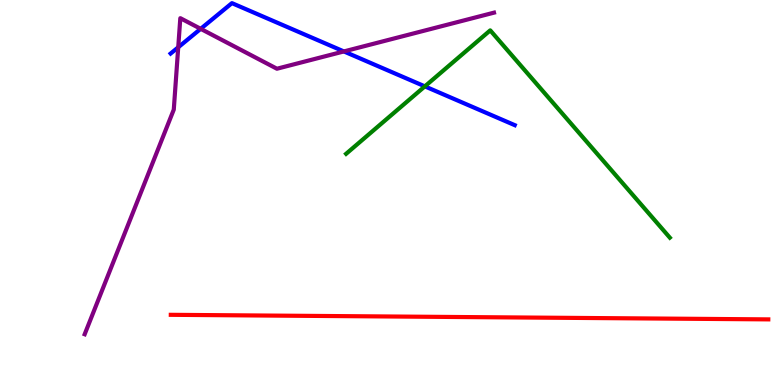[{'lines': ['blue', 'red'], 'intersections': []}, {'lines': ['green', 'red'], 'intersections': []}, {'lines': ['purple', 'red'], 'intersections': []}, {'lines': ['blue', 'green'], 'intersections': [{'x': 5.48, 'y': 7.76}]}, {'lines': ['blue', 'purple'], 'intersections': [{'x': 2.3, 'y': 8.77}, {'x': 2.59, 'y': 9.25}, {'x': 4.44, 'y': 8.66}]}, {'lines': ['green', 'purple'], 'intersections': []}]